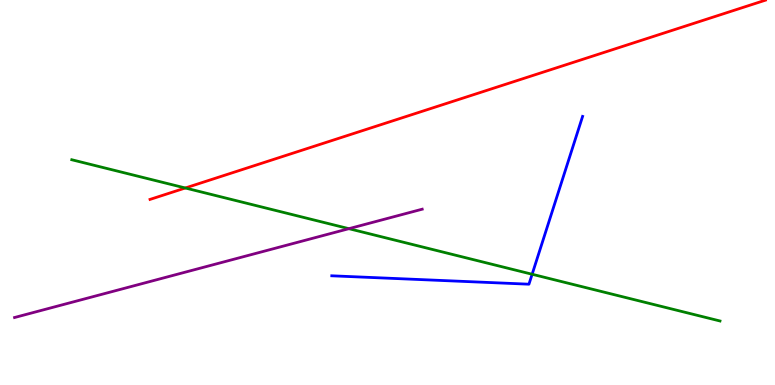[{'lines': ['blue', 'red'], 'intersections': []}, {'lines': ['green', 'red'], 'intersections': [{'x': 2.39, 'y': 5.12}]}, {'lines': ['purple', 'red'], 'intersections': []}, {'lines': ['blue', 'green'], 'intersections': [{'x': 6.87, 'y': 2.88}]}, {'lines': ['blue', 'purple'], 'intersections': []}, {'lines': ['green', 'purple'], 'intersections': [{'x': 4.5, 'y': 4.06}]}]